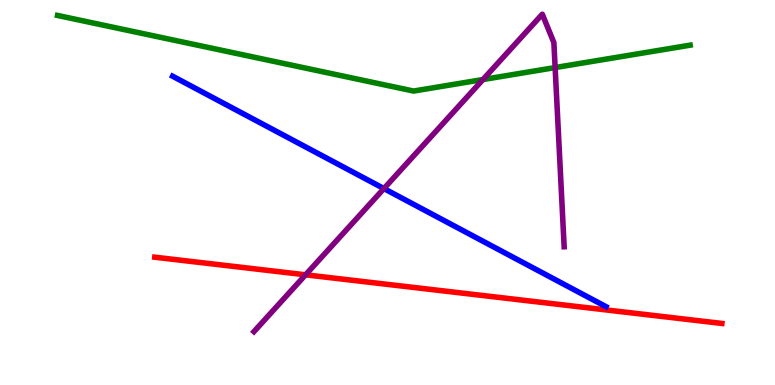[{'lines': ['blue', 'red'], 'intersections': []}, {'lines': ['green', 'red'], 'intersections': []}, {'lines': ['purple', 'red'], 'intersections': [{'x': 3.94, 'y': 2.86}]}, {'lines': ['blue', 'green'], 'intersections': []}, {'lines': ['blue', 'purple'], 'intersections': [{'x': 4.95, 'y': 5.1}]}, {'lines': ['green', 'purple'], 'intersections': [{'x': 6.23, 'y': 7.93}, {'x': 7.16, 'y': 8.24}]}]